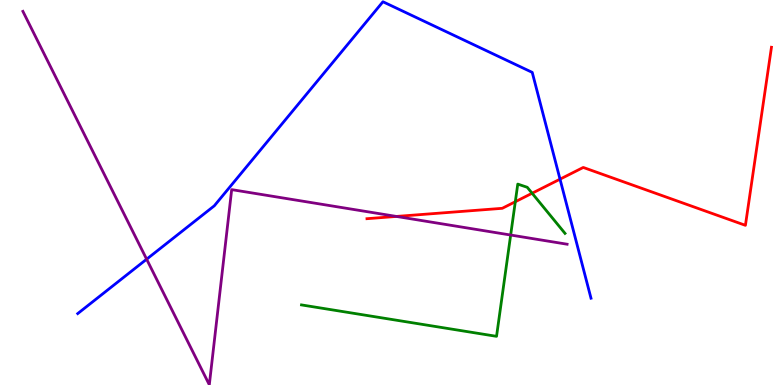[{'lines': ['blue', 'red'], 'intersections': [{'x': 7.23, 'y': 5.35}]}, {'lines': ['green', 'red'], 'intersections': [{'x': 6.65, 'y': 4.76}, {'x': 6.87, 'y': 4.98}]}, {'lines': ['purple', 'red'], 'intersections': [{'x': 5.11, 'y': 4.38}]}, {'lines': ['blue', 'green'], 'intersections': []}, {'lines': ['blue', 'purple'], 'intersections': [{'x': 1.89, 'y': 3.27}]}, {'lines': ['green', 'purple'], 'intersections': [{'x': 6.59, 'y': 3.9}]}]